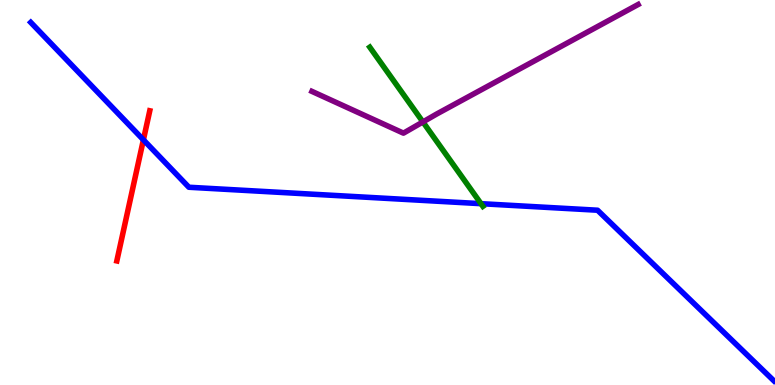[{'lines': ['blue', 'red'], 'intersections': [{'x': 1.85, 'y': 6.37}]}, {'lines': ['green', 'red'], 'intersections': []}, {'lines': ['purple', 'red'], 'intersections': []}, {'lines': ['blue', 'green'], 'intersections': [{'x': 6.21, 'y': 4.71}]}, {'lines': ['blue', 'purple'], 'intersections': []}, {'lines': ['green', 'purple'], 'intersections': [{'x': 5.46, 'y': 6.83}]}]